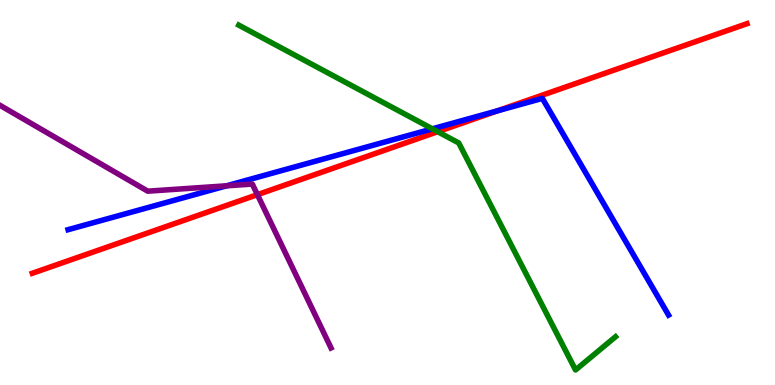[{'lines': ['blue', 'red'], 'intersections': [{'x': 6.42, 'y': 7.12}]}, {'lines': ['green', 'red'], 'intersections': [{'x': 5.65, 'y': 6.58}]}, {'lines': ['purple', 'red'], 'intersections': [{'x': 3.32, 'y': 4.94}]}, {'lines': ['blue', 'green'], 'intersections': [{'x': 5.58, 'y': 6.65}]}, {'lines': ['blue', 'purple'], 'intersections': [{'x': 2.92, 'y': 5.17}]}, {'lines': ['green', 'purple'], 'intersections': []}]